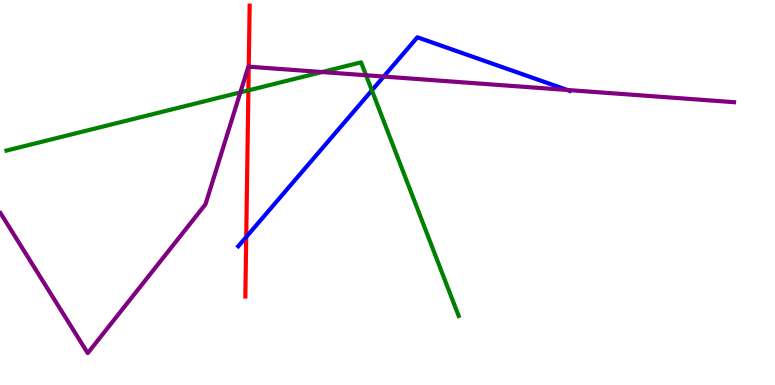[{'lines': ['blue', 'red'], 'intersections': [{'x': 3.18, 'y': 3.84}]}, {'lines': ['green', 'red'], 'intersections': [{'x': 3.21, 'y': 7.65}]}, {'lines': ['purple', 'red'], 'intersections': [{'x': 3.21, 'y': 8.27}]}, {'lines': ['blue', 'green'], 'intersections': [{'x': 4.8, 'y': 7.65}]}, {'lines': ['blue', 'purple'], 'intersections': [{'x': 4.95, 'y': 8.01}, {'x': 7.32, 'y': 7.66}]}, {'lines': ['green', 'purple'], 'intersections': [{'x': 3.1, 'y': 7.6}, {'x': 4.16, 'y': 8.13}, {'x': 4.72, 'y': 8.05}]}]